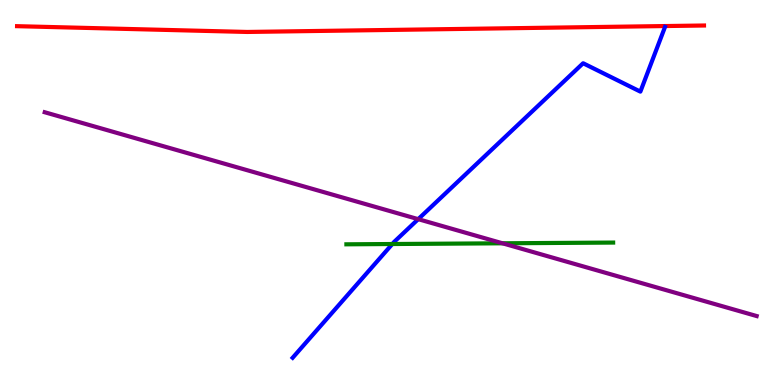[{'lines': ['blue', 'red'], 'intersections': []}, {'lines': ['green', 'red'], 'intersections': []}, {'lines': ['purple', 'red'], 'intersections': []}, {'lines': ['blue', 'green'], 'intersections': [{'x': 5.06, 'y': 3.66}]}, {'lines': ['blue', 'purple'], 'intersections': [{'x': 5.4, 'y': 4.31}]}, {'lines': ['green', 'purple'], 'intersections': [{'x': 6.48, 'y': 3.68}]}]